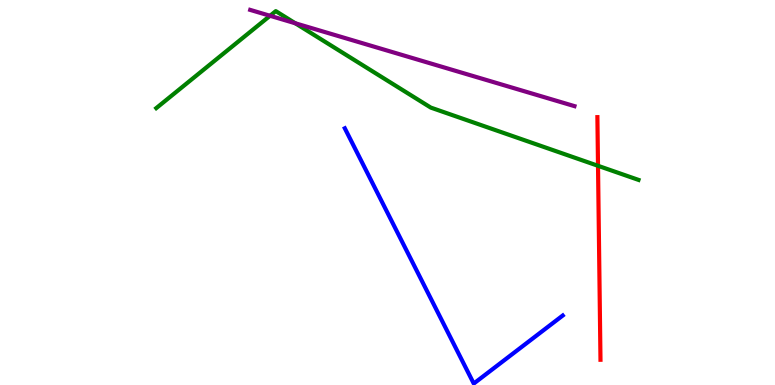[{'lines': ['blue', 'red'], 'intersections': []}, {'lines': ['green', 'red'], 'intersections': [{'x': 7.72, 'y': 5.69}]}, {'lines': ['purple', 'red'], 'intersections': []}, {'lines': ['blue', 'green'], 'intersections': []}, {'lines': ['blue', 'purple'], 'intersections': []}, {'lines': ['green', 'purple'], 'intersections': [{'x': 3.48, 'y': 9.59}, {'x': 3.81, 'y': 9.4}]}]